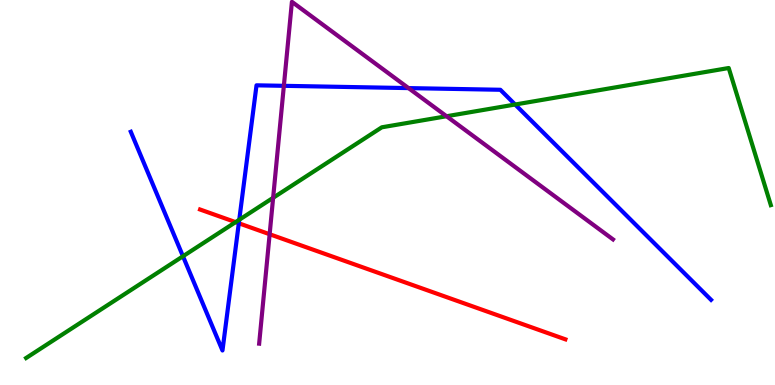[{'lines': ['blue', 'red'], 'intersections': [{'x': 3.08, 'y': 4.2}]}, {'lines': ['green', 'red'], 'intersections': [{'x': 3.04, 'y': 4.23}]}, {'lines': ['purple', 'red'], 'intersections': [{'x': 3.48, 'y': 3.92}]}, {'lines': ['blue', 'green'], 'intersections': [{'x': 2.36, 'y': 3.34}, {'x': 3.09, 'y': 4.29}, {'x': 6.65, 'y': 7.29}]}, {'lines': ['blue', 'purple'], 'intersections': [{'x': 3.66, 'y': 7.77}, {'x': 5.27, 'y': 7.71}]}, {'lines': ['green', 'purple'], 'intersections': [{'x': 3.52, 'y': 4.86}, {'x': 5.76, 'y': 6.98}]}]